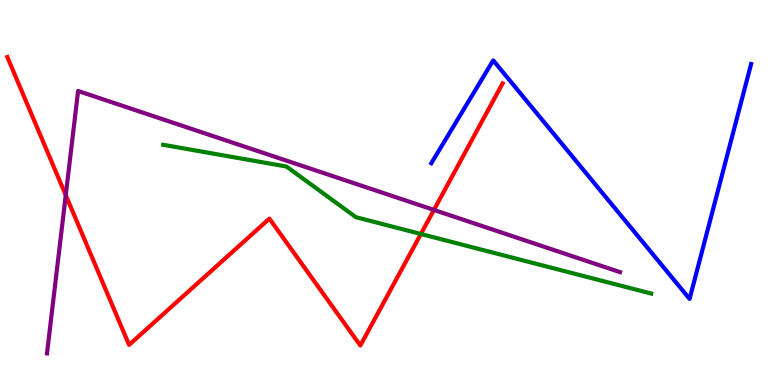[{'lines': ['blue', 'red'], 'intersections': []}, {'lines': ['green', 'red'], 'intersections': [{'x': 5.43, 'y': 3.92}]}, {'lines': ['purple', 'red'], 'intersections': [{'x': 0.848, 'y': 4.93}, {'x': 5.6, 'y': 4.55}]}, {'lines': ['blue', 'green'], 'intersections': []}, {'lines': ['blue', 'purple'], 'intersections': []}, {'lines': ['green', 'purple'], 'intersections': []}]